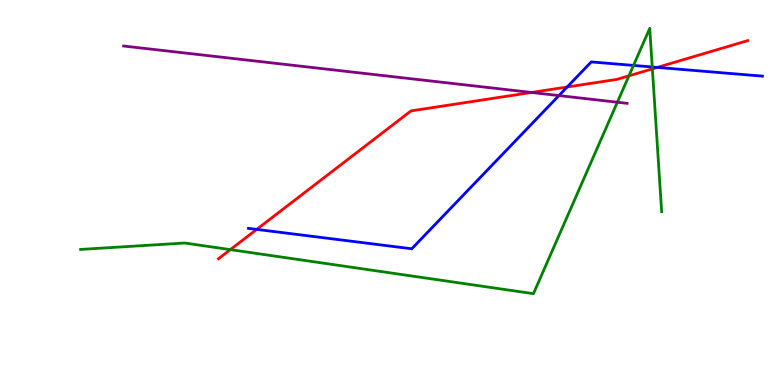[{'lines': ['blue', 'red'], 'intersections': [{'x': 3.31, 'y': 4.04}, {'x': 7.32, 'y': 7.74}, {'x': 8.48, 'y': 8.25}]}, {'lines': ['green', 'red'], 'intersections': [{'x': 2.97, 'y': 3.52}, {'x': 8.12, 'y': 8.03}, {'x': 8.42, 'y': 8.21}]}, {'lines': ['purple', 'red'], 'intersections': [{'x': 6.86, 'y': 7.6}]}, {'lines': ['blue', 'green'], 'intersections': [{'x': 8.17, 'y': 8.3}, {'x': 8.42, 'y': 8.26}]}, {'lines': ['blue', 'purple'], 'intersections': [{'x': 7.21, 'y': 7.52}]}, {'lines': ['green', 'purple'], 'intersections': [{'x': 7.97, 'y': 7.34}]}]